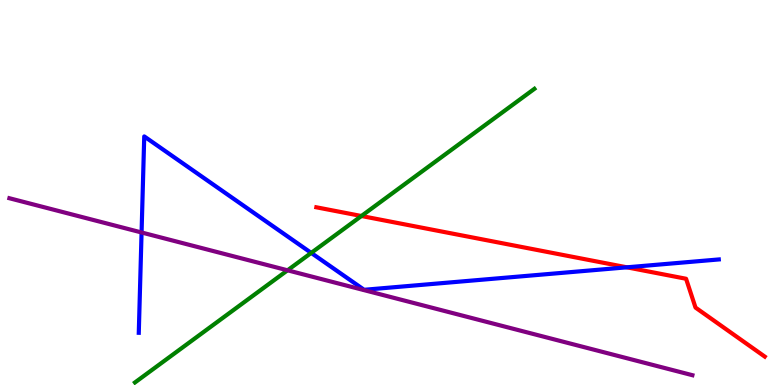[{'lines': ['blue', 'red'], 'intersections': [{'x': 8.09, 'y': 3.06}]}, {'lines': ['green', 'red'], 'intersections': [{'x': 4.66, 'y': 4.39}]}, {'lines': ['purple', 'red'], 'intersections': []}, {'lines': ['blue', 'green'], 'intersections': [{'x': 4.02, 'y': 3.43}]}, {'lines': ['blue', 'purple'], 'intersections': [{'x': 1.83, 'y': 3.96}]}, {'lines': ['green', 'purple'], 'intersections': [{'x': 3.71, 'y': 2.98}]}]